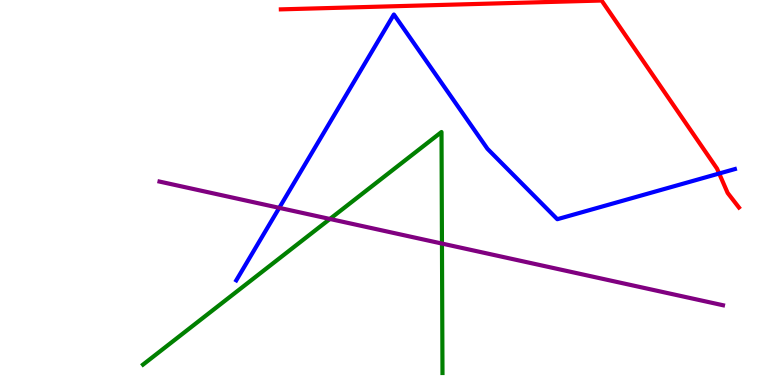[{'lines': ['blue', 'red'], 'intersections': [{'x': 9.28, 'y': 5.49}]}, {'lines': ['green', 'red'], 'intersections': []}, {'lines': ['purple', 'red'], 'intersections': []}, {'lines': ['blue', 'green'], 'intersections': []}, {'lines': ['blue', 'purple'], 'intersections': [{'x': 3.6, 'y': 4.6}]}, {'lines': ['green', 'purple'], 'intersections': [{'x': 4.26, 'y': 4.31}, {'x': 5.7, 'y': 3.67}]}]